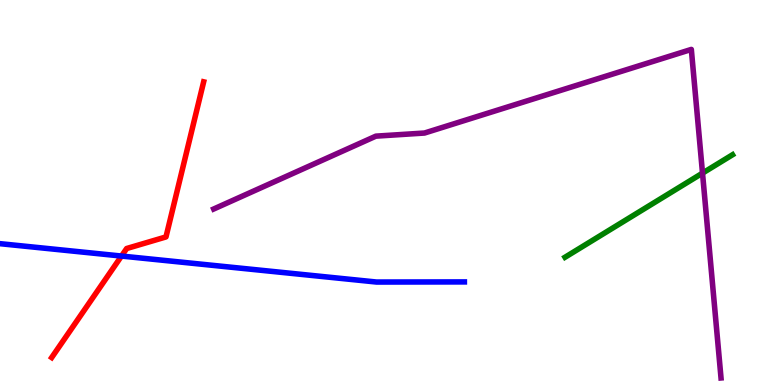[{'lines': ['blue', 'red'], 'intersections': [{'x': 1.57, 'y': 3.35}]}, {'lines': ['green', 'red'], 'intersections': []}, {'lines': ['purple', 'red'], 'intersections': []}, {'lines': ['blue', 'green'], 'intersections': []}, {'lines': ['blue', 'purple'], 'intersections': []}, {'lines': ['green', 'purple'], 'intersections': [{'x': 9.06, 'y': 5.5}]}]